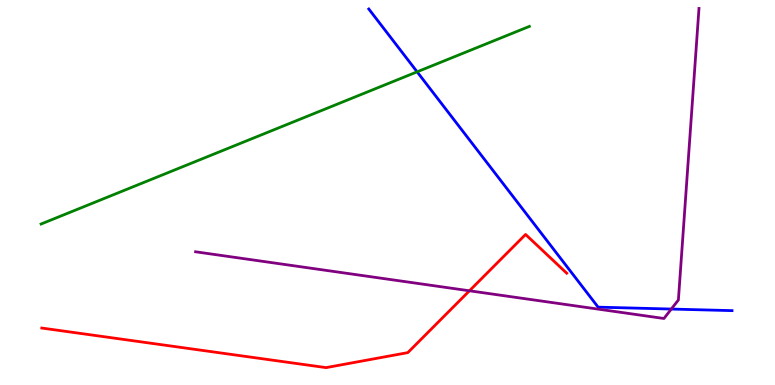[{'lines': ['blue', 'red'], 'intersections': []}, {'lines': ['green', 'red'], 'intersections': []}, {'lines': ['purple', 'red'], 'intersections': [{'x': 6.06, 'y': 2.45}]}, {'lines': ['blue', 'green'], 'intersections': [{'x': 5.38, 'y': 8.13}]}, {'lines': ['blue', 'purple'], 'intersections': [{'x': 8.66, 'y': 1.97}]}, {'lines': ['green', 'purple'], 'intersections': []}]